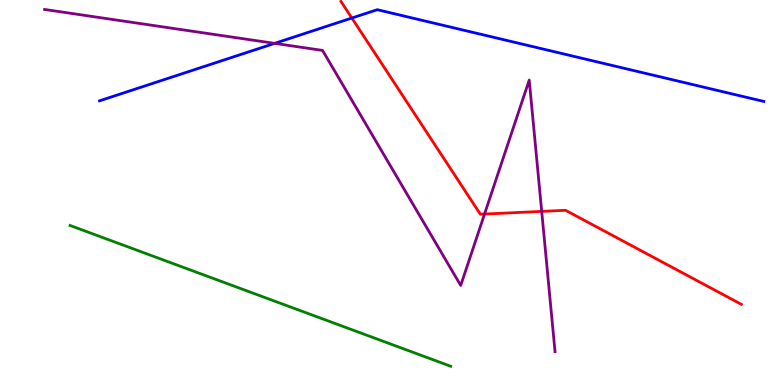[{'lines': ['blue', 'red'], 'intersections': [{'x': 4.54, 'y': 9.53}]}, {'lines': ['green', 'red'], 'intersections': []}, {'lines': ['purple', 'red'], 'intersections': [{'x': 6.25, 'y': 4.44}, {'x': 6.99, 'y': 4.51}]}, {'lines': ['blue', 'green'], 'intersections': []}, {'lines': ['blue', 'purple'], 'intersections': [{'x': 3.54, 'y': 8.87}]}, {'lines': ['green', 'purple'], 'intersections': []}]